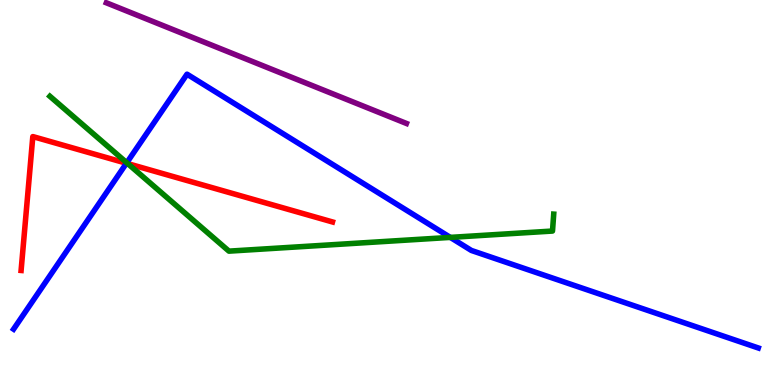[{'lines': ['blue', 'red'], 'intersections': [{'x': 1.63, 'y': 5.76}]}, {'lines': ['green', 'red'], 'intersections': [{'x': 1.65, 'y': 5.75}]}, {'lines': ['purple', 'red'], 'intersections': []}, {'lines': ['blue', 'green'], 'intersections': [{'x': 1.64, 'y': 5.77}, {'x': 5.81, 'y': 3.83}]}, {'lines': ['blue', 'purple'], 'intersections': []}, {'lines': ['green', 'purple'], 'intersections': []}]